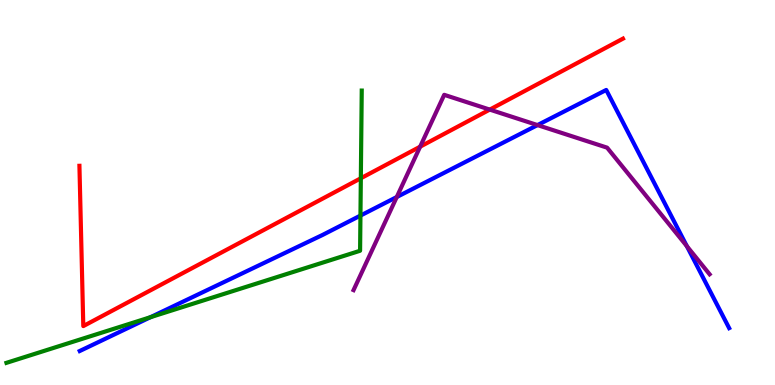[{'lines': ['blue', 'red'], 'intersections': []}, {'lines': ['green', 'red'], 'intersections': [{'x': 4.66, 'y': 5.37}]}, {'lines': ['purple', 'red'], 'intersections': [{'x': 5.42, 'y': 6.19}, {'x': 6.32, 'y': 7.15}]}, {'lines': ['blue', 'green'], 'intersections': [{'x': 1.94, 'y': 1.76}, {'x': 4.65, 'y': 4.4}]}, {'lines': ['blue', 'purple'], 'intersections': [{'x': 5.12, 'y': 4.88}, {'x': 6.94, 'y': 6.75}, {'x': 8.86, 'y': 3.61}]}, {'lines': ['green', 'purple'], 'intersections': []}]